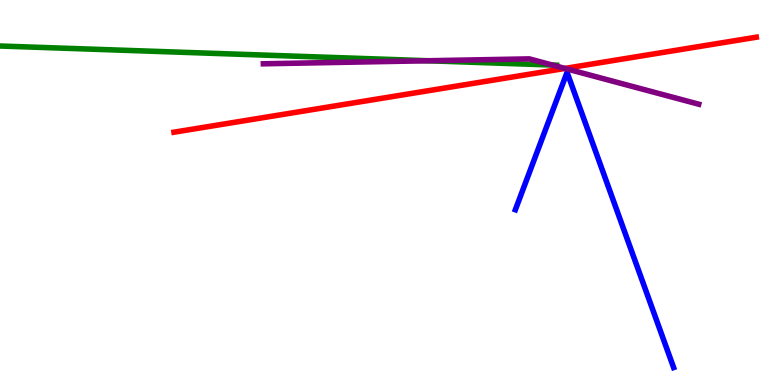[{'lines': ['blue', 'red'], 'intersections': []}, {'lines': ['green', 'red'], 'intersections': []}, {'lines': ['purple', 'red'], 'intersections': [{'x': 7.29, 'y': 8.22}]}, {'lines': ['blue', 'green'], 'intersections': []}, {'lines': ['blue', 'purple'], 'intersections': []}, {'lines': ['green', 'purple'], 'intersections': [{'x': 5.52, 'y': 8.42}, {'x': 7.13, 'y': 8.31}]}]